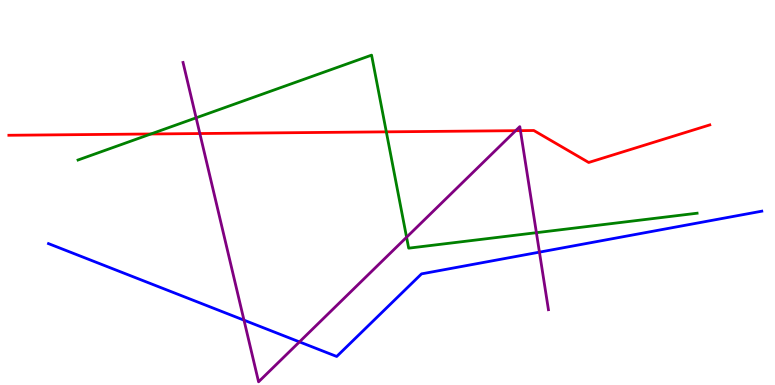[{'lines': ['blue', 'red'], 'intersections': []}, {'lines': ['green', 'red'], 'intersections': [{'x': 1.95, 'y': 6.52}, {'x': 4.98, 'y': 6.58}]}, {'lines': ['purple', 'red'], 'intersections': [{'x': 2.58, 'y': 6.53}, {'x': 6.65, 'y': 6.61}, {'x': 6.72, 'y': 6.61}]}, {'lines': ['blue', 'green'], 'intersections': []}, {'lines': ['blue', 'purple'], 'intersections': [{'x': 3.15, 'y': 1.68}, {'x': 3.86, 'y': 1.12}, {'x': 6.96, 'y': 3.45}]}, {'lines': ['green', 'purple'], 'intersections': [{'x': 2.53, 'y': 6.94}, {'x': 5.25, 'y': 3.84}, {'x': 6.92, 'y': 3.96}]}]